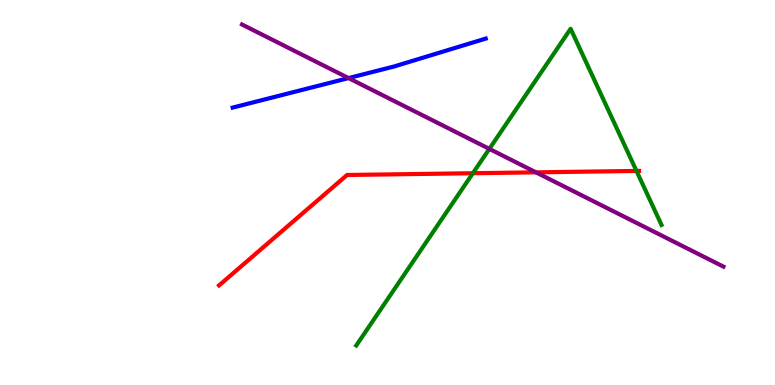[{'lines': ['blue', 'red'], 'intersections': []}, {'lines': ['green', 'red'], 'intersections': [{'x': 6.1, 'y': 5.5}, {'x': 8.21, 'y': 5.56}]}, {'lines': ['purple', 'red'], 'intersections': [{'x': 6.92, 'y': 5.52}]}, {'lines': ['blue', 'green'], 'intersections': []}, {'lines': ['blue', 'purple'], 'intersections': [{'x': 4.5, 'y': 7.97}]}, {'lines': ['green', 'purple'], 'intersections': [{'x': 6.31, 'y': 6.13}]}]